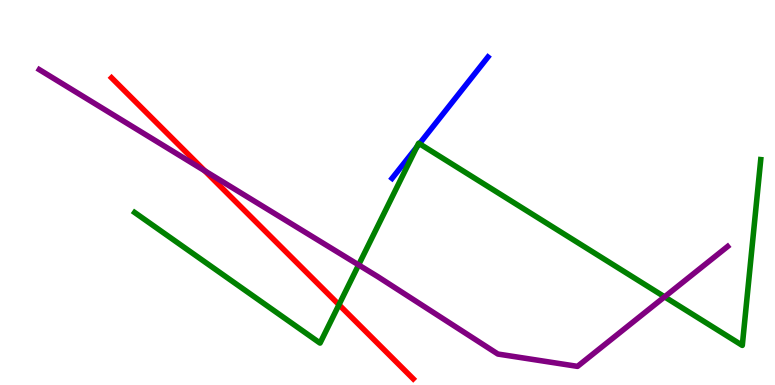[{'lines': ['blue', 'red'], 'intersections': []}, {'lines': ['green', 'red'], 'intersections': [{'x': 4.37, 'y': 2.08}]}, {'lines': ['purple', 'red'], 'intersections': [{'x': 2.64, 'y': 5.56}]}, {'lines': ['blue', 'green'], 'intersections': [{'x': 5.38, 'y': 6.18}, {'x': 5.41, 'y': 6.27}]}, {'lines': ['blue', 'purple'], 'intersections': []}, {'lines': ['green', 'purple'], 'intersections': [{'x': 4.63, 'y': 3.12}, {'x': 8.58, 'y': 2.29}]}]